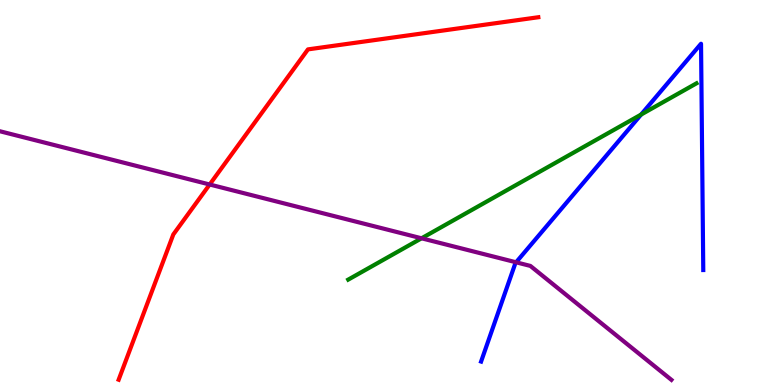[{'lines': ['blue', 'red'], 'intersections': []}, {'lines': ['green', 'red'], 'intersections': []}, {'lines': ['purple', 'red'], 'intersections': [{'x': 2.71, 'y': 5.21}]}, {'lines': ['blue', 'green'], 'intersections': [{'x': 8.27, 'y': 7.02}]}, {'lines': ['blue', 'purple'], 'intersections': [{'x': 6.66, 'y': 3.19}]}, {'lines': ['green', 'purple'], 'intersections': [{'x': 5.44, 'y': 3.81}]}]